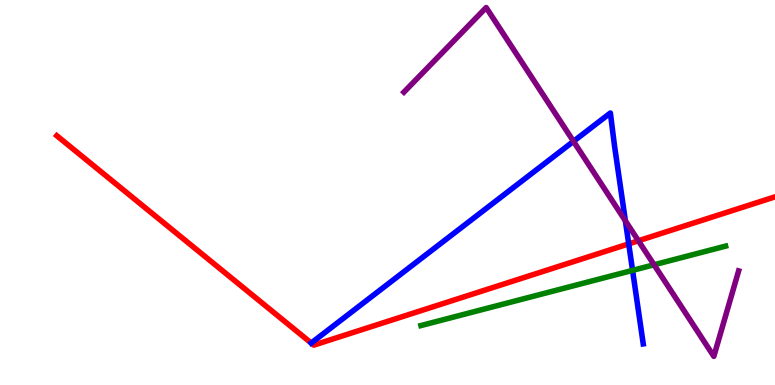[{'lines': ['blue', 'red'], 'intersections': [{'x': 4.02, 'y': 1.09}, {'x': 8.11, 'y': 3.67}]}, {'lines': ['green', 'red'], 'intersections': []}, {'lines': ['purple', 'red'], 'intersections': [{'x': 8.24, 'y': 3.75}]}, {'lines': ['blue', 'green'], 'intersections': [{'x': 8.16, 'y': 2.98}]}, {'lines': ['blue', 'purple'], 'intersections': [{'x': 7.4, 'y': 6.33}, {'x': 8.07, 'y': 4.26}]}, {'lines': ['green', 'purple'], 'intersections': [{'x': 8.44, 'y': 3.12}]}]